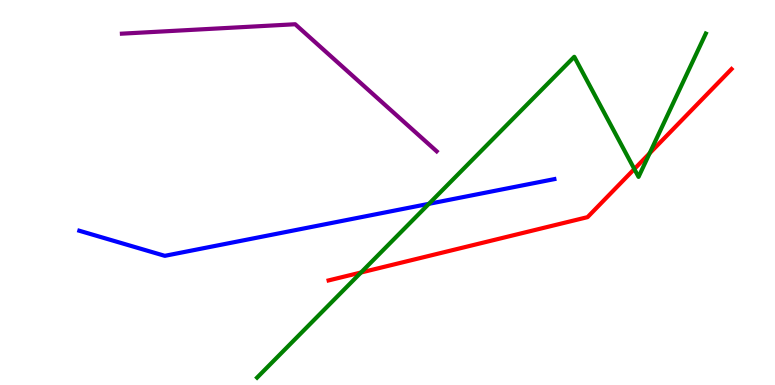[{'lines': ['blue', 'red'], 'intersections': []}, {'lines': ['green', 'red'], 'intersections': [{'x': 4.66, 'y': 2.92}, {'x': 8.18, 'y': 5.61}, {'x': 8.38, 'y': 6.02}]}, {'lines': ['purple', 'red'], 'intersections': []}, {'lines': ['blue', 'green'], 'intersections': [{'x': 5.53, 'y': 4.71}]}, {'lines': ['blue', 'purple'], 'intersections': []}, {'lines': ['green', 'purple'], 'intersections': []}]